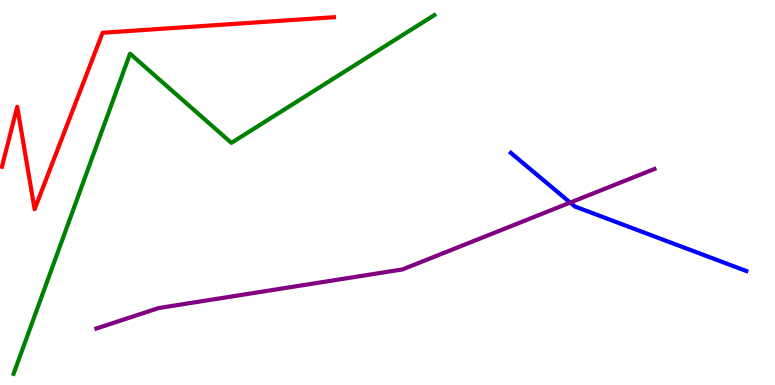[{'lines': ['blue', 'red'], 'intersections': []}, {'lines': ['green', 'red'], 'intersections': []}, {'lines': ['purple', 'red'], 'intersections': []}, {'lines': ['blue', 'green'], 'intersections': []}, {'lines': ['blue', 'purple'], 'intersections': [{'x': 7.36, 'y': 4.74}]}, {'lines': ['green', 'purple'], 'intersections': []}]